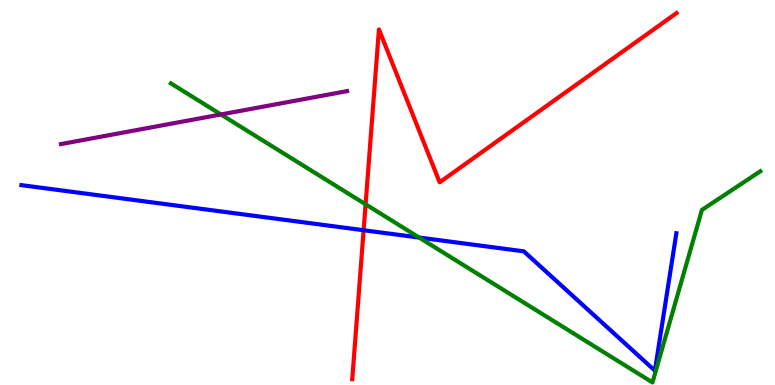[{'lines': ['blue', 'red'], 'intersections': [{'x': 4.69, 'y': 4.02}]}, {'lines': ['green', 'red'], 'intersections': [{'x': 4.72, 'y': 4.69}]}, {'lines': ['purple', 'red'], 'intersections': []}, {'lines': ['blue', 'green'], 'intersections': [{'x': 5.41, 'y': 3.83}]}, {'lines': ['blue', 'purple'], 'intersections': []}, {'lines': ['green', 'purple'], 'intersections': [{'x': 2.85, 'y': 7.03}]}]